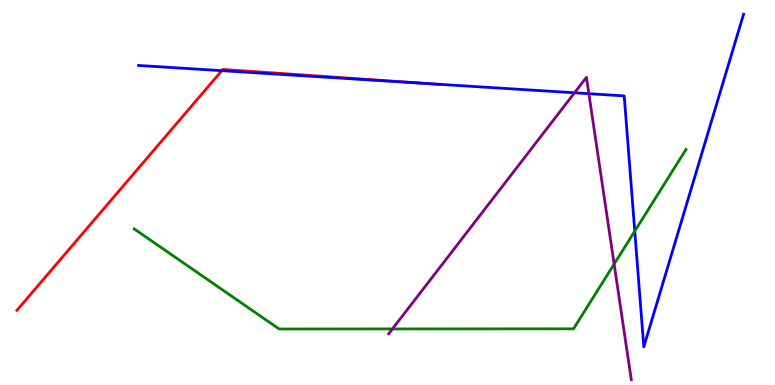[{'lines': ['blue', 'red'], 'intersections': [{'x': 2.86, 'y': 8.16}, {'x': 5.5, 'y': 7.83}]}, {'lines': ['green', 'red'], 'intersections': []}, {'lines': ['purple', 'red'], 'intersections': []}, {'lines': ['blue', 'green'], 'intersections': [{'x': 8.19, 'y': 4.0}]}, {'lines': ['blue', 'purple'], 'intersections': [{'x': 7.41, 'y': 7.59}, {'x': 7.6, 'y': 7.57}]}, {'lines': ['green', 'purple'], 'intersections': [{'x': 5.06, 'y': 1.46}, {'x': 7.92, 'y': 3.14}]}]